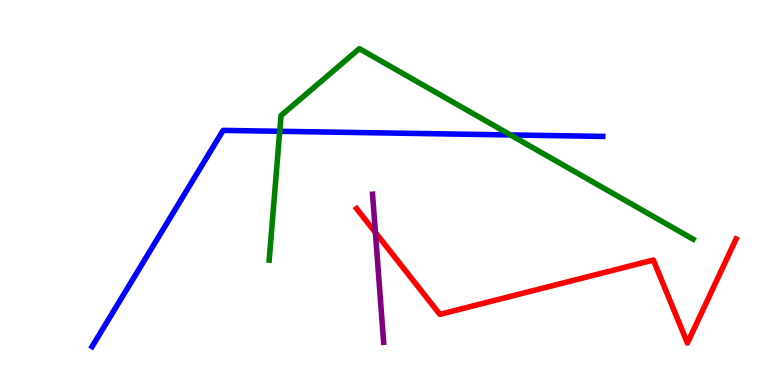[{'lines': ['blue', 'red'], 'intersections': []}, {'lines': ['green', 'red'], 'intersections': []}, {'lines': ['purple', 'red'], 'intersections': [{'x': 4.84, 'y': 3.96}]}, {'lines': ['blue', 'green'], 'intersections': [{'x': 3.61, 'y': 6.59}, {'x': 6.59, 'y': 6.49}]}, {'lines': ['blue', 'purple'], 'intersections': []}, {'lines': ['green', 'purple'], 'intersections': []}]